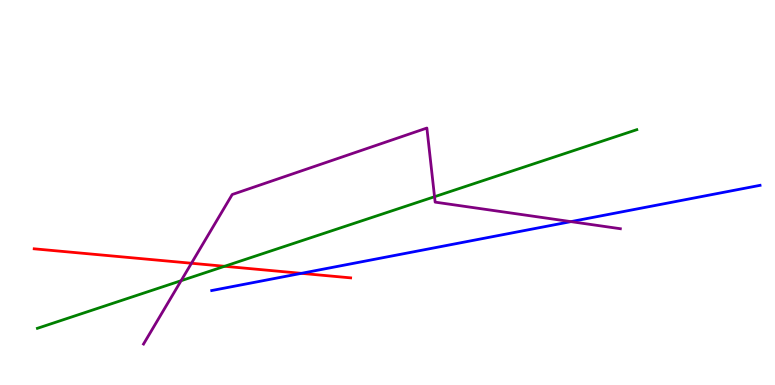[{'lines': ['blue', 'red'], 'intersections': [{'x': 3.89, 'y': 2.9}]}, {'lines': ['green', 'red'], 'intersections': [{'x': 2.9, 'y': 3.08}]}, {'lines': ['purple', 'red'], 'intersections': [{'x': 2.47, 'y': 3.16}]}, {'lines': ['blue', 'green'], 'intersections': []}, {'lines': ['blue', 'purple'], 'intersections': [{'x': 7.37, 'y': 4.24}]}, {'lines': ['green', 'purple'], 'intersections': [{'x': 2.34, 'y': 2.71}, {'x': 5.61, 'y': 4.89}]}]